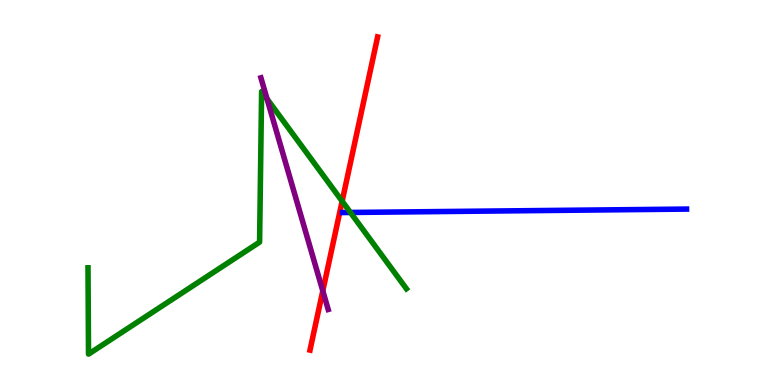[{'lines': ['blue', 'red'], 'intersections': []}, {'lines': ['green', 'red'], 'intersections': [{'x': 4.41, 'y': 4.77}]}, {'lines': ['purple', 'red'], 'intersections': [{'x': 4.17, 'y': 2.44}]}, {'lines': ['blue', 'green'], 'intersections': [{'x': 4.52, 'y': 4.48}]}, {'lines': ['blue', 'purple'], 'intersections': []}, {'lines': ['green', 'purple'], 'intersections': [{'x': 3.45, 'y': 7.43}]}]